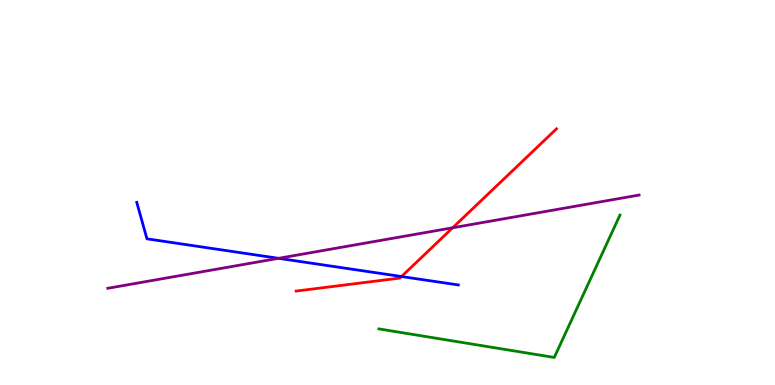[{'lines': ['blue', 'red'], 'intersections': [{'x': 5.18, 'y': 2.82}]}, {'lines': ['green', 'red'], 'intersections': []}, {'lines': ['purple', 'red'], 'intersections': [{'x': 5.84, 'y': 4.08}]}, {'lines': ['blue', 'green'], 'intersections': []}, {'lines': ['blue', 'purple'], 'intersections': [{'x': 3.59, 'y': 3.29}]}, {'lines': ['green', 'purple'], 'intersections': []}]